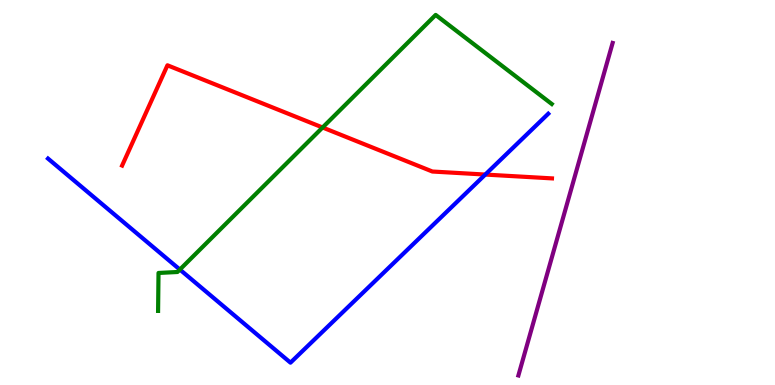[{'lines': ['blue', 'red'], 'intersections': [{'x': 6.26, 'y': 5.47}]}, {'lines': ['green', 'red'], 'intersections': [{'x': 4.16, 'y': 6.69}]}, {'lines': ['purple', 'red'], 'intersections': []}, {'lines': ['blue', 'green'], 'intersections': [{'x': 2.32, 'y': 3.0}]}, {'lines': ['blue', 'purple'], 'intersections': []}, {'lines': ['green', 'purple'], 'intersections': []}]